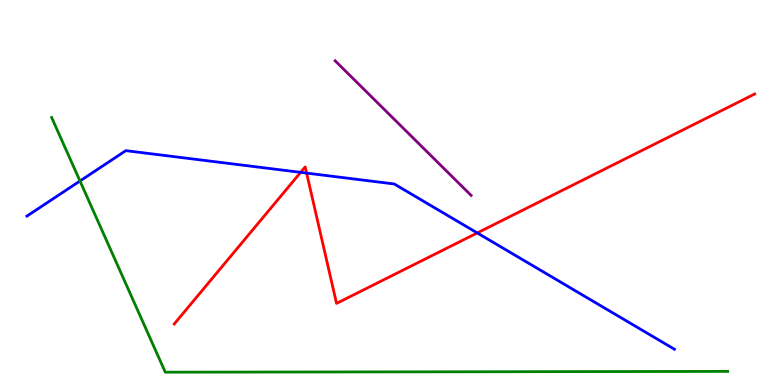[{'lines': ['blue', 'red'], 'intersections': [{'x': 3.88, 'y': 5.52}, {'x': 3.96, 'y': 5.5}, {'x': 6.16, 'y': 3.95}]}, {'lines': ['green', 'red'], 'intersections': []}, {'lines': ['purple', 'red'], 'intersections': []}, {'lines': ['blue', 'green'], 'intersections': [{'x': 1.03, 'y': 5.3}]}, {'lines': ['blue', 'purple'], 'intersections': []}, {'lines': ['green', 'purple'], 'intersections': []}]